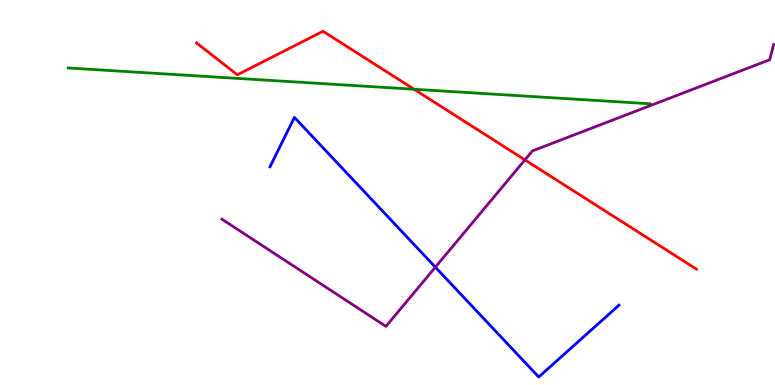[{'lines': ['blue', 'red'], 'intersections': []}, {'lines': ['green', 'red'], 'intersections': [{'x': 5.34, 'y': 7.68}]}, {'lines': ['purple', 'red'], 'intersections': [{'x': 6.77, 'y': 5.85}]}, {'lines': ['blue', 'green'], 'intersections': []}, {'lines': ['blue', 'purple'], 'intersections': [{'x': 5.62, 'y': 3.06}]}, {'lines': ['green', 'purple'], 'intersections': []}]